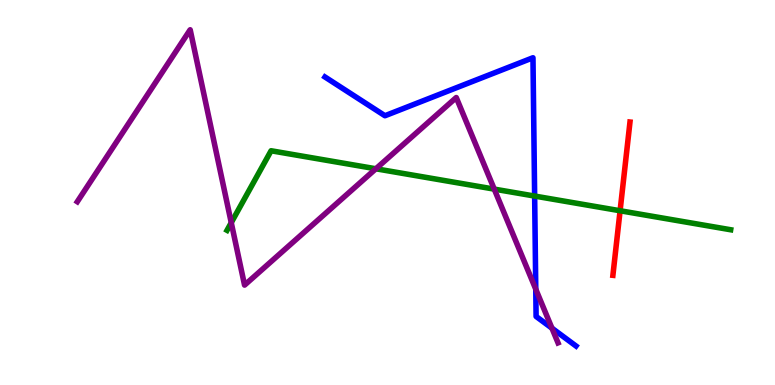[{'lines': ['blue', 'red'], 'intersections': []}, {'lines': ['green', 'red'], 'intersections': [{'x': 8.0, 'y': 4.53}]}, {'lines': ['purple', 'red'], 'intersections': []}, {'lines': ['blue', 'green'], 'intersections': [{'x': 6.9, 'y': 4.91}]}, {'lines': ['blue', 'purple'], 'intersections': [{'x': 6.91, 'y': 2.49}, {'x': 7.12, 'y': 1.48}]}, {'lines': ['green', 'purple'], 'intersections': [{'x': 2.98, 'y': 4.22}, {'x': 4.85, 'y': 5.62}, {'x': 6.38, 'y': 5.09}]}]